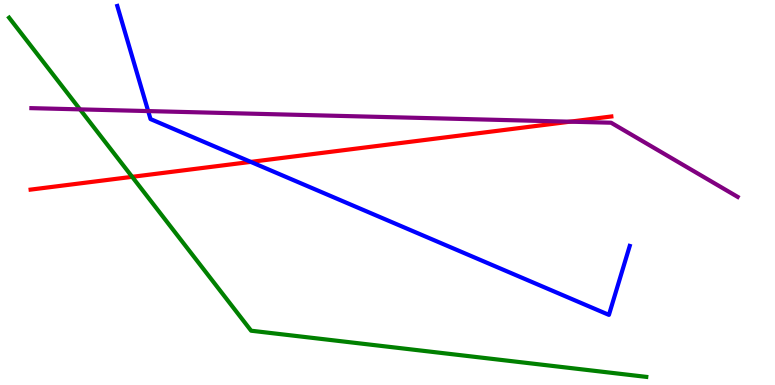[{'lines': ['blue', 'red'], 'intersections': [{'x': 3.24, 'y': 5.8}]}, {'lines': ['green', 'red'], 'intersections': [{'x': 1.71, 'y': 5.41}]}, {'lines': ['purple', 'red'], 'intersections': [{'x': 7.35, 'y': 6.84}]}, {'lines': ['blue', 'green'], 'intersections': []}, {'lines': ['blue', 'purple'], 'intersections': [{'x': 1.91, 'y': 7.11}]}, {'lines': ['green', 'purple'], 'intersections': [{'x': 1.03, 'y': 7.16}]}]